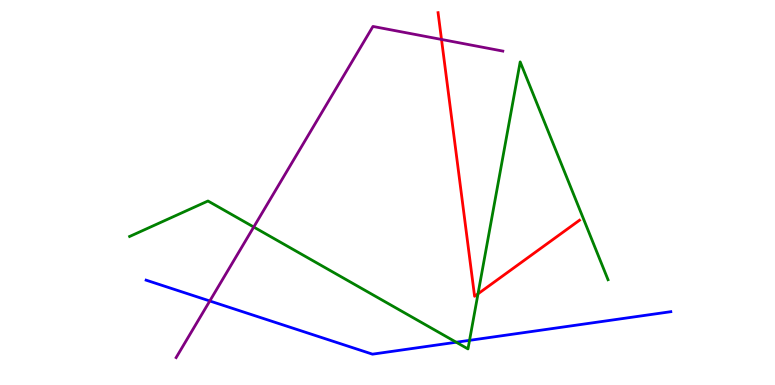[{'lines': ['blue', 'red'], 'intersections': []}, {'lines': ['green', 'red'], 'intersections': [{'x': 6.17, 'y': 2.37}]}, {'lines': ['purple', 'red'], 'intersections': [{'x': 5.7, 'y': 8.98}]}, {'lines': ['blue', 'green'], 'intersections': [{'x': 5.89, 'y': 1.11}, {'x': 6.06, 'y': 1.16}]}, {'lines': ['blue', 'purple'], 'intersections': [{'x': 2.71, 'y': 2.18}]}, {'lines': ['green', 'purple'], 'intersections': [{'x': 3.27, 'y': 4.1}]}]